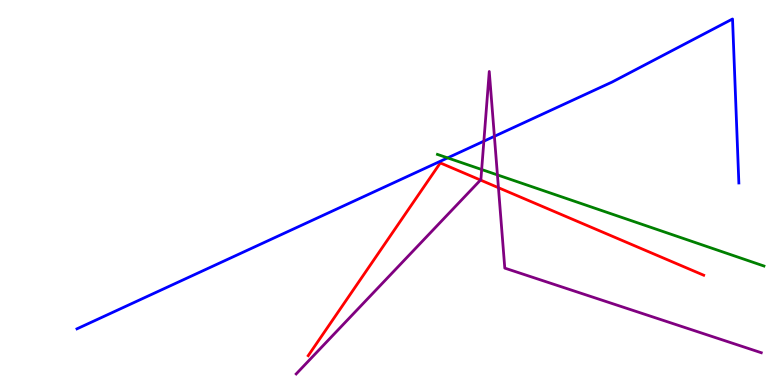[{'lines': ['blue', 'red'], 'intersections': []}, {'lines': ['green', 'red'], 'intersections': []}, {'lines': ['purple', 'red'], 'intersections': [{'x': 6.2, 'y': 5.32}, {'x': 6.43, 'y': 5.12}]}, {'lines': ['blue', 'green'], 'intersections': [{'x': 5.78, 'y': 5.9}]}, {'lines': ['blue', 'purple'], 'intersections': [{'x': 6.24, 'y': 6.33}, {'x': 6.38, 'y': 6.46}]}, {'lines': ['green', 'purple'], 'intersections': [{'x': 6.22, 'y': 5.6}, {'x': 6.42, 'y': 5.46}]}]